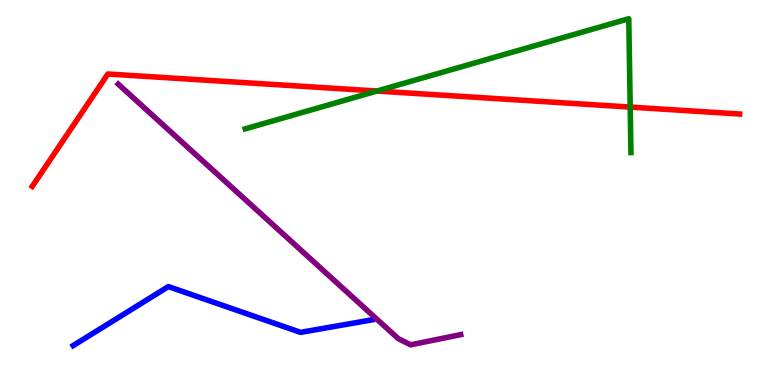[{'lines': ['blue', 'red'], 'intersections': []}, {'lines': ['green', 'red'], 'intersections': [{'x': 4.86, 'y': 7.64}, {'x': 8.13, 'y': 7.22}]}, {'lines': ['purple', 'red'], 'intersections': []}, {'lines': ['blue', 'green'], 'intersections': []}, {'lines': ['blue', 'purple'], 'intersections': []}, {'lines': ['green', 'purple'], 'intersections': []}]